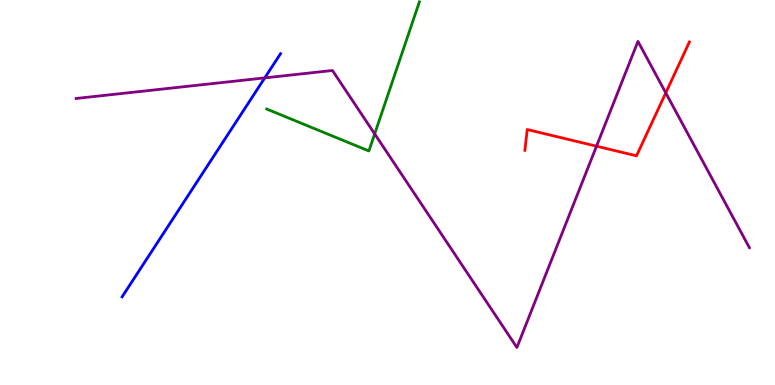[{'lines': ['blue', 'red'], 'intersections': []}, {'lines': ['green', 'red'], 'intersections': []}, {'lines': ['purple', 'red'], 'intersections': [{'x': 7.7, 'y': 6.2}, {'x': 8.59, 'y': 7.59}]}, {'lines': ['blue', 'green'], 'intersections': []}, {'lines': ['blue', 'purple'], 'intersections': [{'x': 3.42, 'y': 7.98}]}, {'lines': ['green', 'purple'], 'intersections': [{'x': 4.83, 'y': 6.52}]}]